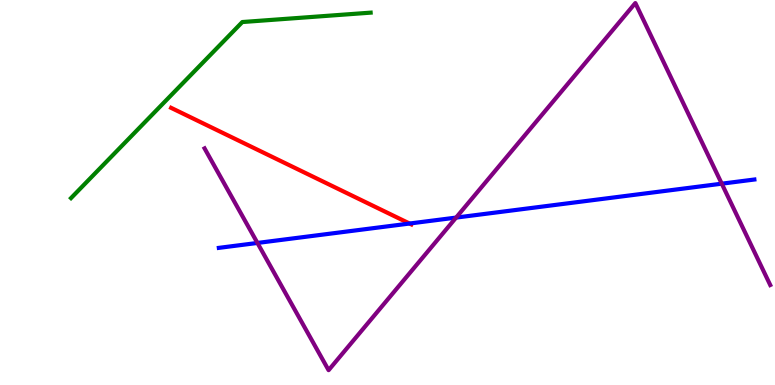[{'lines': ['blue', 'red'], 'intersections': [{'x': 5.28, 'y': 4.19}]}, {'lines': ['green', 'red'], 'intersections': []}, {'lines': ['purple', 'red'], 'intersections': []}, {'lines': ['blue', 'green'], 'intersections': []}, {'lines': ['blue', 'purple'], 'intersections': [{'x': 3.32, 'y': 3.69}, {'x': 5.89, 'y': 4.35}, {'x': 9.31, 'y': 5.23}]}, {'lines': ['green', 'purple'], 'intersections': []}]